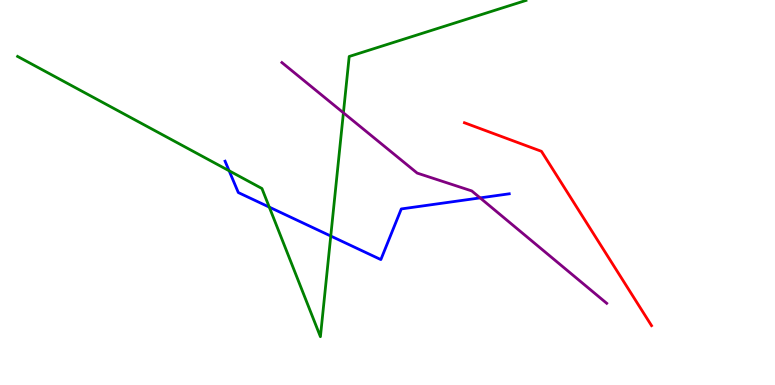[{'lines': ['blue', 'red'], 'intersections': []}, {'lines': ['green', 'red'], 'intersections': []}, {'lines': ['purple', 'red'], 'intersections': []}, {'lines': ['blue', 'green'], 'intersections': [{'x': 2.96, 'y': 5.56}, {'x': 3.47, 'y': 4.62}, {'x': 4.27, 'y': 3.87}]}, {'lines': ['blue', 'purple'], 'intersections': [{'x': 6.2, 'y': 4.86}]}, {'lines': ['green', 'purple'], 'intersections': [{'x': 4.43, 'y': 7.07}]}]